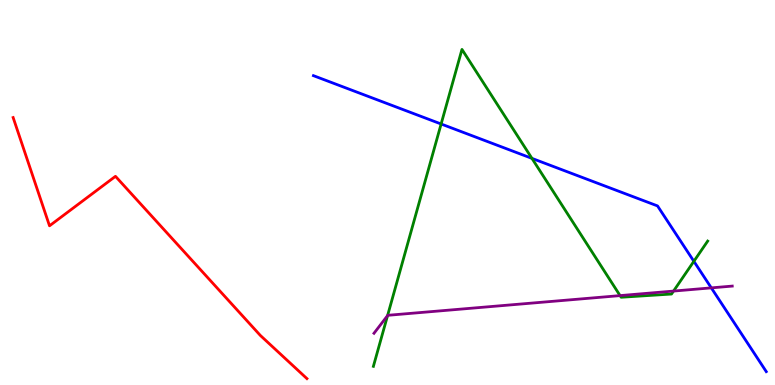[{'lines': ['blue', 'red'], 'intersections': []}, {'lines': ['green', 'red'], 'intersections': []}, {'lines': ['purple', 'red'], 'intersections': []}, {'lines': ['blue', 'green'], 'intersections': [{'x': 5.69, 'y': 6.78}, {'x': 6.86, 'y': 5.89}, {'x': 8.95, 'y': 3.21}]}, {'lines': ['blue', 'purple'], 'intersections': [{'x': 9.18, 'y': 2.52}]}, {'lines': ['green', 'purple'], 'intersections': [{'x': 5.0, 'y': 1.8}, {'x': 8.0, 'y': 2.32}, {'x': 8.69, 'y': 2.44}]}]